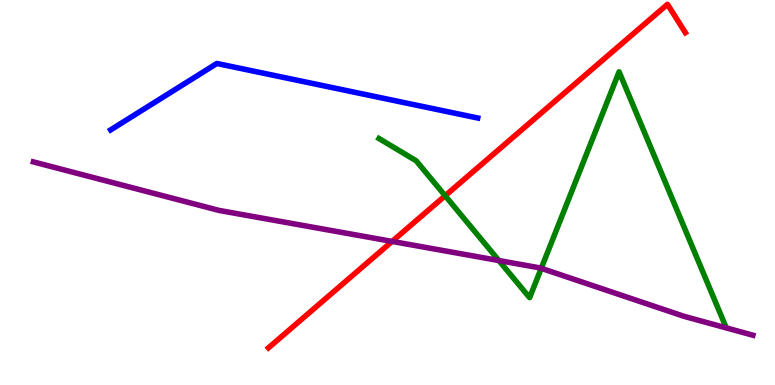[{'lines': ['blue', 'red'], 'intersections': []}, {'lines': ['green', 'red'], 'intersections': [{'x': 5.74, 'y': 4.92}]}, {'lines': ['purple', 'red'], 'intersections': [{'x': 5.06, 'y': 3.73}]}, {'lines': ['blue', 'green'], 'intersections': []}, {'lines': ['blue', 'purple'], 'intersections': []}, {'lines': ['green', 'purple'], 'intersections': [{'x': 6.44, 'y': 3.23}, {'x': 6.98, 'y': 3.03}]}]